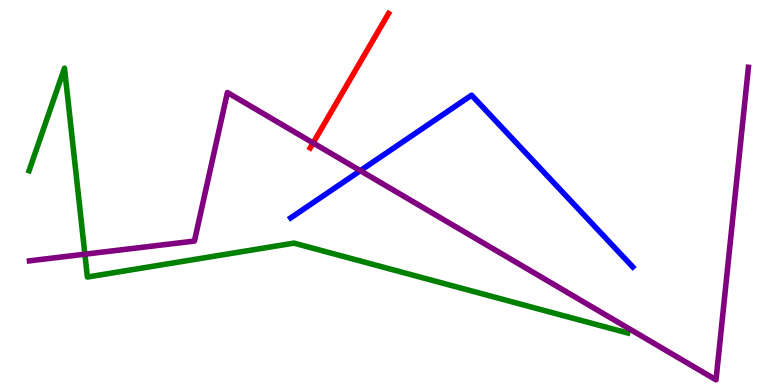[{'lines': ['blue', 'red'], 'intersections': []}, {'lines': ['green', 'red'], 'intersections': []}, {'lines': ['purple', 'red'], 'intersections': [{'x': 4.04, 'y': 6.29}]}, {'lines': ['blue', 'green'], 'intersections': []}, {'lines': ['blue', 'purple'], 'intersections': [{'x': 4.65, 'y': 5.57}]}, {'lines': ['green', 'purple'], 'intersections': [{'x': 1.1, 'y': 3.4}]}]